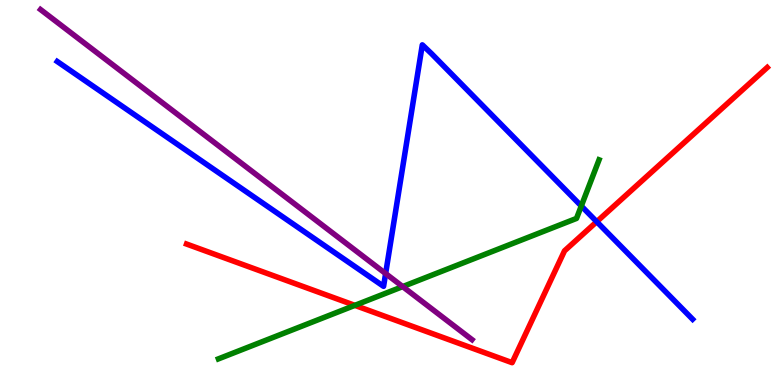[{'lines': ['blue', 'red'], 'intersections': [{'x': 7.7, 'y': 4.24}]}, {'lines': ['green', 'red'], 'intersections': [{'x': 4.58, 'y': 2.07}]}, {'lines': ['purple', 'red'], 'intersections': []}, {'lines': ['blue', 'green'], 'intersections': [{'x': 7.5, 'y': 4.65}]}, {'lines': ['blue', 'purple'], 'intersections': [{'x': 4.98, 'y': 2.89}]}, {'lines': ['green', 'purple'], 'intersections': [{'x': 5.2, 'y': 2.56}]}]